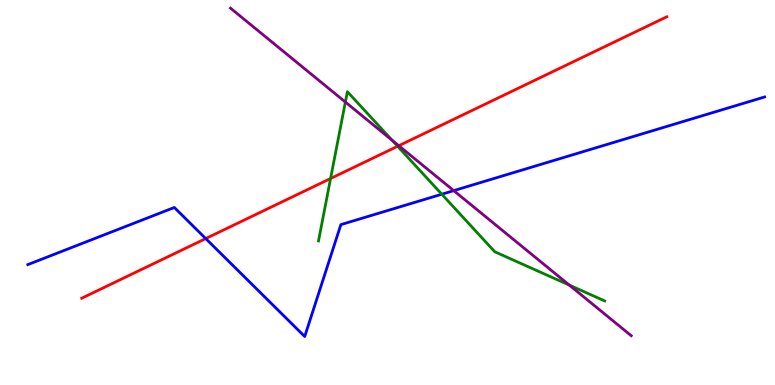[{'lines': ['blue', 'red'], 'intersections': [{'x': 2.65, 'y': 3.8}]}, {'lines': ['green', 'red'], 'intersections': [{'x': 4.27, 'y': 5.36}, {'x': 5.13, 'y': 6.2}]}, {'lines': ['purple', 'red'], 'intersections': [{'x': 5.15, 'y': 6.22}]}, {'lines': ['blue', 'green'], 'intersections': [{'x': 5.7, 'y': 4.96}]}, {'lines': ['blue', 'purple'], 'intersections': [{'x': 5.85, 'y': 5.05}]}, {'lines': ['green', 'purple'], 'intersections': [{'x': 4.46, 'y': 7.35}, {'x': 5.06, 'y': 6.36}, {'x': 7.35, 'y': 2.59}]}]